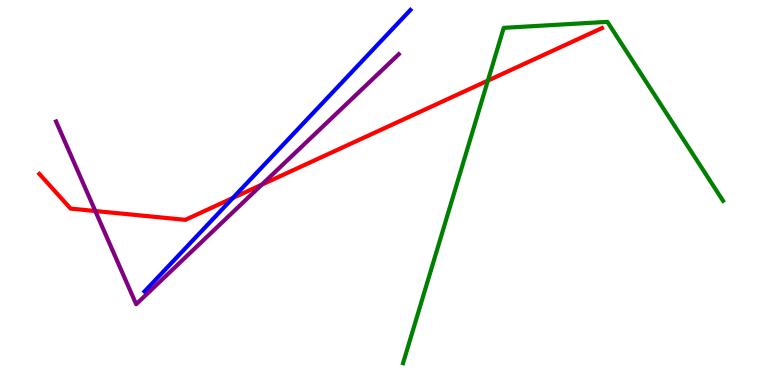[{'lines': ['blue', 'red'], 'intersections': [{'x': 3.01, 'y': 4.86}]}, {'lines': ['green', 'red'], 'intersections': [{'x': 6.3, 'y': 7.91}]}, {'lines': ['purple', 'red'], 'intersections': [{'x': 1.23, 'y': 4.52}, {'x': 3.38, 'y': 5.2}]}, {'lines': ['blue', 'green'], 'intersections': []}, {'lines': ['blue', 'purple'], 'intersections': []}, {'lines': ['green', 'purple'], 'intersections': []}]